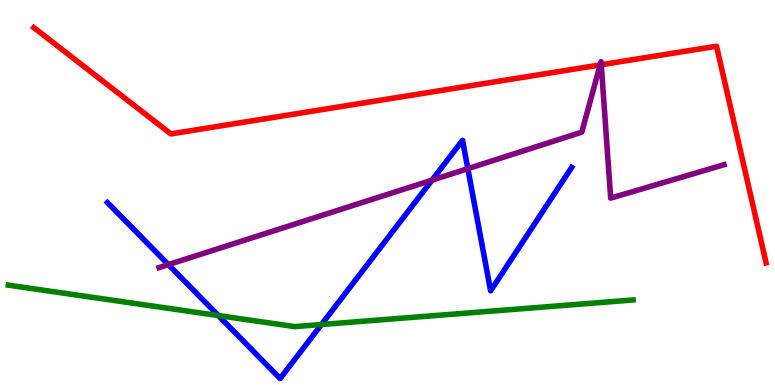[{'lines': ['blue', 'red'], 'intersections': []}, {'lines': ['green', 'red'], 'intersections': []}, {'lines': ['purple', 'red'], 'intersections': [{'x': 7.74, 'y': 8.31}, {'x': 7.76, 'y': 8.32}]}, {'lines': ['blue', 'green'], 'intersections': [{'x': 2.82, 'y': 1.8}, {'x': 4.15, 'y': 1.57}]}, {'lines': ['blue', 'purple'], 'intersections': [{'x': 2.17, 'y': 3.13}, {'x': 5.57, 'y': 5.32}, {'x': 6.04, 'y': 5.62}]}, {'lines': ['green', 'purple'], 'intersections': []}]